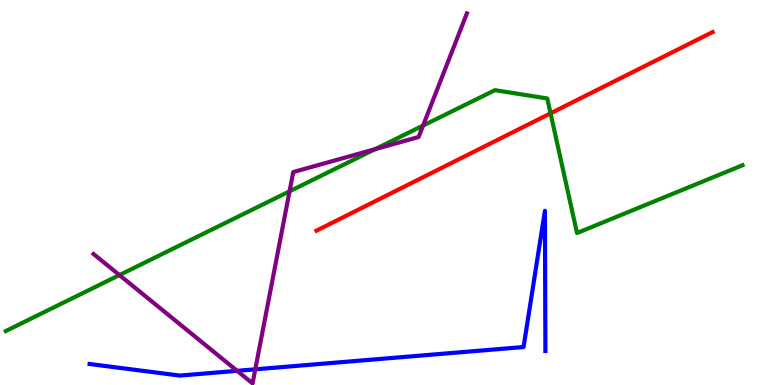[{'lines': ['blue', 'red'], 'intersections': []}, {'lines': ['green', 'red'], 'intersections': [{'x': 7.1, 'y': 7.06}]}, {'lines': ['purple', 'red'], 'intersections': []}, {'lines': ['blue', 'green'], 'intersections': []}, {'lines': ['blue', 'purple'], 'intersections': [{'x': 3.06, 'y': 0.368}, {'x': 3.29, 'y': 0.407}]}, {'lines': ['green', 'purple'], 'intersections': [{'x': 1.54, 'y': 2.86}, {'x': 3.74, 'y': 5.03}, {'x': 4.84, 'y': 6.13}, {'x': 5.46, 'y': 6.74}]}]